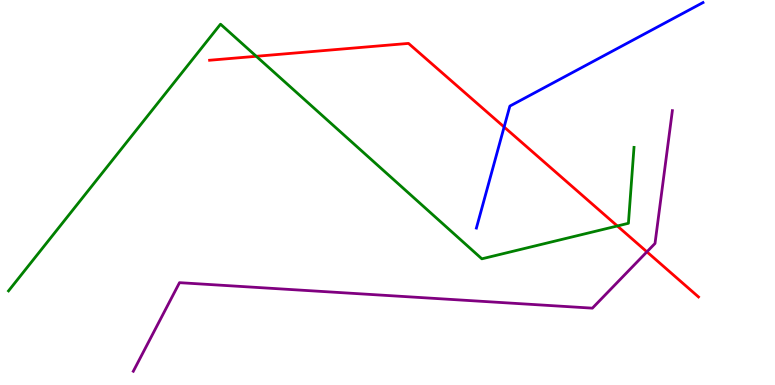[{'lines': ['blue', 'red'], 'intersections': [{'x': 6.5, 'y': 6.7}]}, {'lines': ['green', 'red'], 'intersections': [{'x': 3.31, 'y': 8.54}, {'x': 7.97, 'y': 4.13}]}, {'lines': ['purple', 'red'], 'intersections': [{'x': 8.35, 'y': 3.46}]}, {'lines': ['blue', 'green'], 'intersections': []}, {'lines': ['blue', 'purple'], 'intersections': []}, {'lines': ['green', 'purple'], 'intersections': []}]